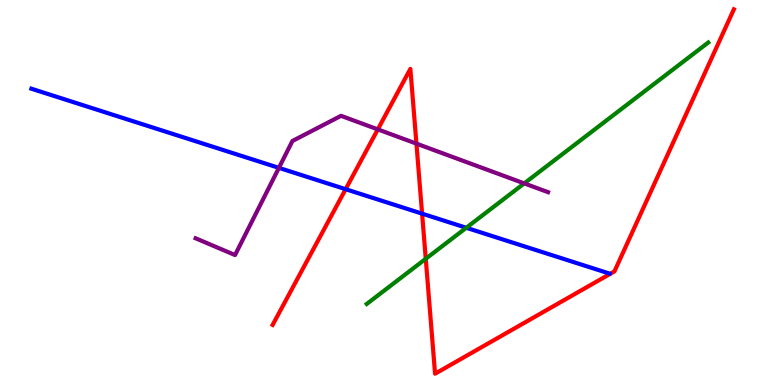[{'lines': ['blue', 'red'], 'intersections': [{'x': 4.46, 'y': 5.09}, {'x': 5.45, 'y': 4.45}]}, {'lines': ['green', 'red'], 'intersections': [{'x': 5.49, 'y': 3.28}]}, {'lines': ['purple', 'red'], 'intersections': [{'x': 4.87, 'y': 6.64}, {'x': 5.37, 'y': 6.27}]}, {'lines': ['blue', 'green'], 'intersections': [{'x': 6.02, 'y': 4.08}]}, {'lines': ['blue', 'purple'], 'intersections': [{'x': 3.6, 'y': 5.64}]}, {'lines': ['green', 'purple'], 'intersections': [{'x': 6.76, 'y': 5.24}]}]